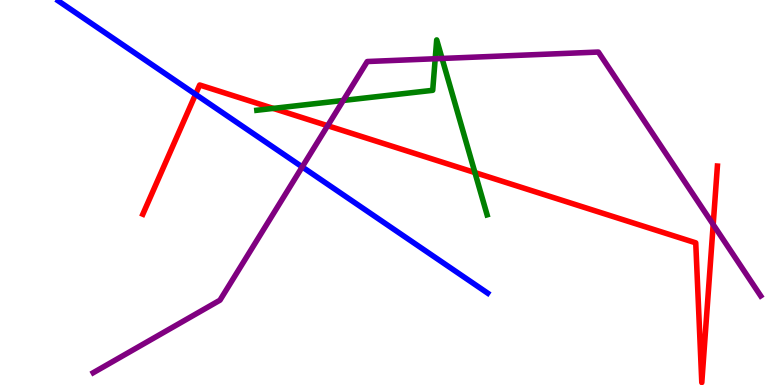[{'lines': ['blue', 'red'], 'intersections': [{'x': 2.52, 'y': 7.55}]}, {'lines': ['green', 'red'], 'intersections': [{'x': 3.53, 'y': 7.18}, {'x': 6.13, 'y': 5.52}]}, {'lines': ['purple', 'red'], 'intersections': [{'x': 4.23, 'y': 6.73}, {'x': 9.2, 'y': 4.17}]}, {'lines': ['blue', 'green'], 'intersections': []}, {'lines': ['blue', 'purple'], 'intersections': [{'x': 3.9, 'y': 5.66}]}, {'lines': ['green', 'purple'], 'intersections': [{'x': 4.43, 'y': 7.39}, {'x': 5.62, 'y': 8.47}, {'x': 5.7, 'y': 8.48}]}]